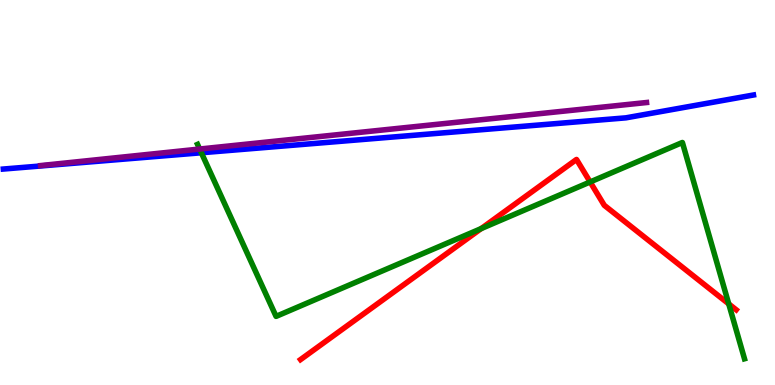[{'lines': ['blue', 'red'], 'intersections': []}, {'lines': ['green', 'red'], 'intersections': [{'x': 6.21, 'y': 4.06}, {'x': 7.61, 'y': 5.27}, {'x': 9.4, 'y': 2.11}]}, {'lines': ['purple', 'red'], 'intersections': []}, {'lines': ['blue', 'green'], 'intersections': [{'x': 2.6, 'y': 6.03}]}, {'lines': ['blue', 'purple'], 'intersections': []}, {'lines': ['green', 'purple'], 'intersections': [{'x': 2.58, 'y': 6.13}]}]